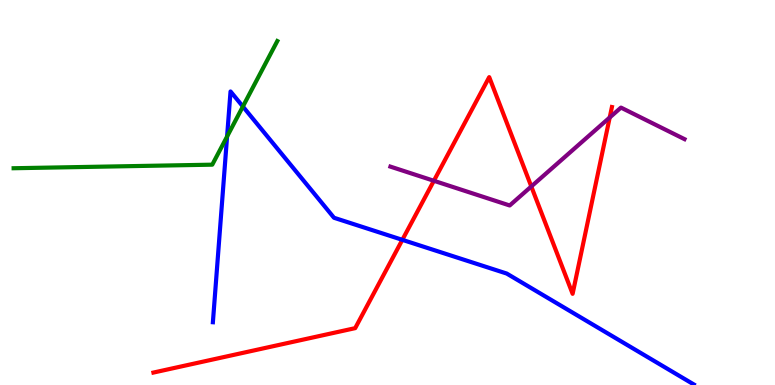[{'lines': ['blue', 'red'], 'intersections': [{'x': 5.19, 'y': 3.77}]}, {'lines': ['green', 'red'], 'intersections': []}, {'lines': ['purple', 'red'], 'intersections': [{'x': 5.6, 'y': 5.3}, {'x': 6.86, 'y': 5.16}, {'x': 7.87, 'y': 6.95}]}, {'lines': ['blue', 'green'], 'intersections': [{'x': 2.93, 'y': 6.45}, {'x': 3.13, 'y': 7.23}]}, {'lines': ['blue', 'purple'], 'intersections': []}, {'lines': ['green', 'purple'], 'intersections': []}]